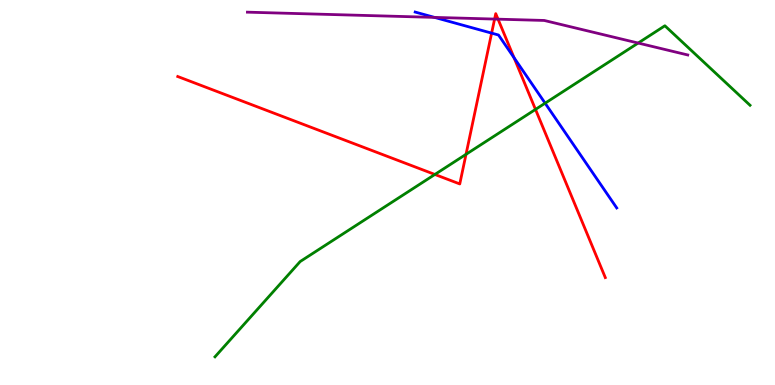[{'lines': ['blue', 'red'], 'intersections': [{'x': 6.34, 'y': 9.14}, {'x': 6.63, 'y': 8.5}]}, {'lines': ['green', 'red'], 'intersections': [{'x': 5.61, 'y': 5.47}, {'x': 6.01, 'y': 5.99}, {'x': 6.91, 'y': 7.16}]}, {'lines': ['purple', 'red'], 'intersections': [{'x': 6.38, 'y': 9.5}, {'x': 6.43, 'y': 9.5}]}, {'lines': ['blue', 'green'], 'intersections': [{'x': 7.03, 'y': 7.32}]}, {'lines': ['blue', 'purple'], 'intersections': [{'x': 5.61, 'y': 9.55}]}, {'lines': ['green', 'purple'], 'intersections': [{'x': 8.23, 'y': 8.88}]}]